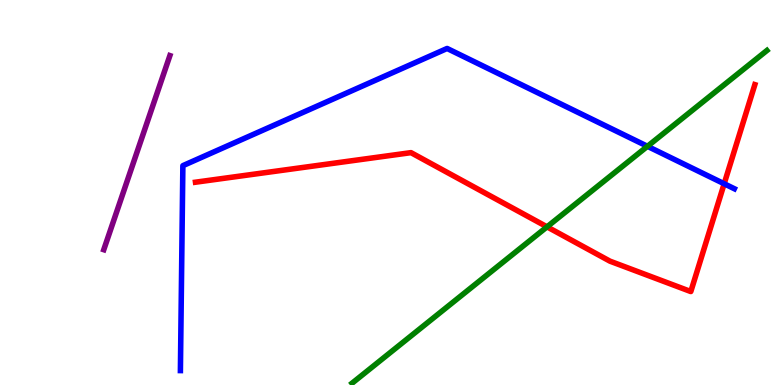[{'lines': ['blue', 'red'], 'intersections': [{'x': 9.34, 'y': 5.23}]}, {'lines': ['green', 'red'], 'intersections': [{'x': 7.06, 'y': 4.11}]}, {'lines': ['purple', 'red'], 'intersections': []}, {'lines': ['blue', 'green'], 'intersections': [{'x': 8.35, 'y': 6.2}]}, {'lines': ['blue', 'purple'], 'intersections': []}, {'lines': ['green', 'purple'], 'intersections': []}]